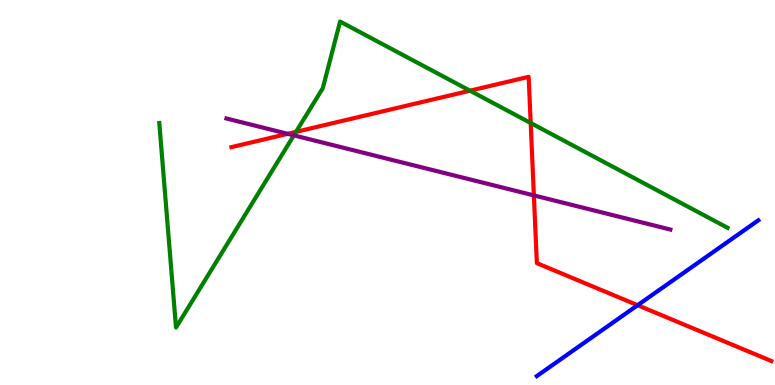[{'lines': ['blue', 'red'], 'intersections': [{'x': 8.23, 'y': 2.07}]}, {'lines': ['green', 'red'], 'intersections': [{'x': 3.82, 'y': 6.58}, {'x': 6.06, 'y': 7.64}, {'x': 6.85, 'y': 6.81}]}, {'lines': ['purple', 'red'], 'intersections': [{'x': 3.71, 'y': 6.52}, {'x': 6.89, 'y': 4.92}]}, {'lines': ['blue', 'green'], 'intersections': []}, {'lines': ['blue', 'purple'], 'intersections': []}, {'lines': ['green', 'purple'], 'intersections': [{'x': 3.79, 'y': 6.48}]}]